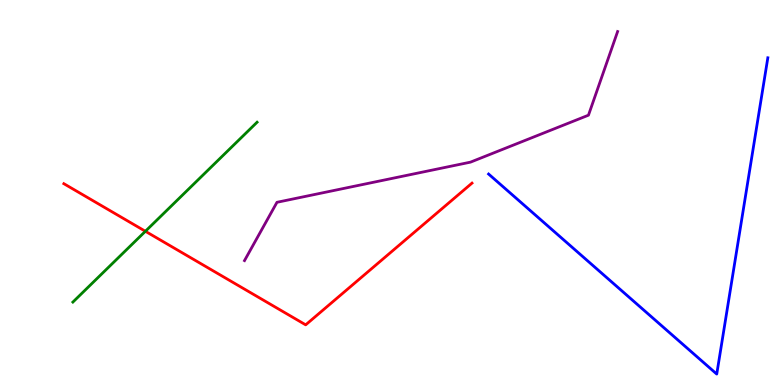[{'lines': ['blue', 'red'], 'intersections': []}, {'lines': ['green', 'red'], 'intersections': [{'x': 1.88, 'y': 3.99}]}, {'lines': ['purple', 'red'], 'intersections': []}, {'lines': ['blue', 'green'], 'intersections': []}, {'lines': ['blue', 'purple'], 'intersections': []}, {'lines': ['green', 'purple'], 'intersections': []}]